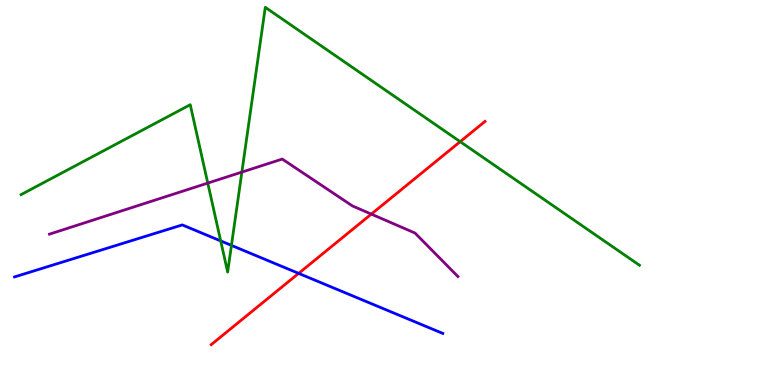[{'lines': ['blue', 'red'], 'intersections': [{'x': 3.85, 'y': 2.9}]}, {'lines': ['green', 'red'], 'intersections': [{'x': 5.94, 'y': 6.32}]}, {'lines': ['purple', 'red'], 'intersections': [{'x': 4.79, 'y': 4.44}]}, {'lines': ['blue', 'green'], 'intersections': [{'x': 2.85, 'y': 3.74}, {'x': 2.99, 'y': 3.63}]}, {'lines': ['blue', 'purple'], 'intersections': []}, {'lines': ['green', 'purple'], 'intersections': [{'x': 2.68, 'y': 5.24}, {'x': 3.12, 'y': 5.53}]}]